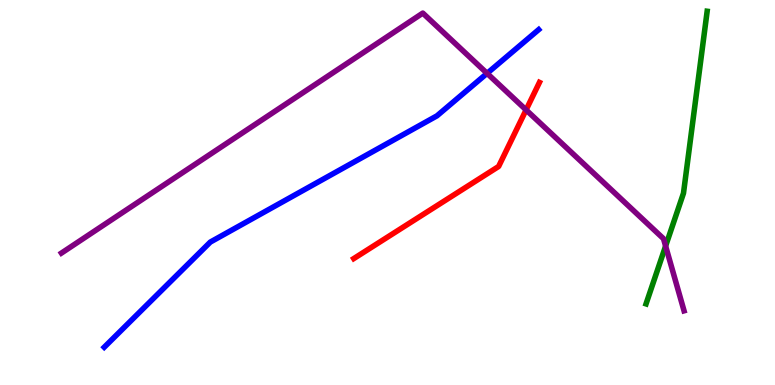[{'lines': ['blue', 'red'], 'intersections': []}, {'lines': ['green', 'red'], 'intersections': []}, {'lines': ['purple', 'red'], 'intersections': [{'x': 6.79, 'y': 7.15}]}, {'lines': ['blue', 'green'], 'intersections': []}, {'lines': ['blue', 'purple'], 'intersections': [{'x': 6.28, 'y': 8.09}]}, {'lines': ['green', 'purple'], 'intersections': [{'x': 8.59, 'y': 3.61}]}]